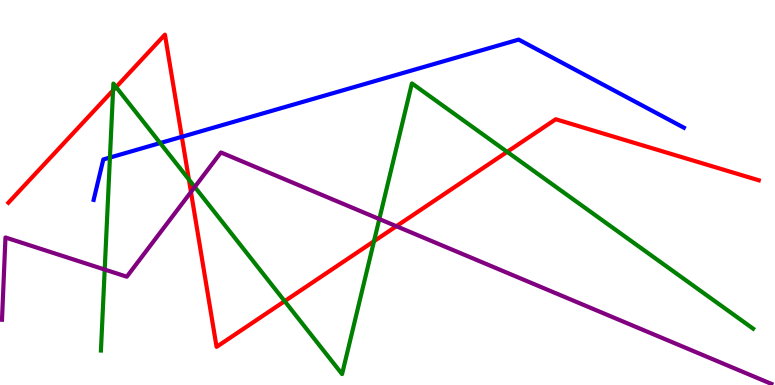[{'lines': ['blue', 'red'], 'intersections': [{'x': 2.35, 'y': 6.45}]}, {'lines': ['green', 'red'], 'intersections': [{'x': 1.46, 'y': 7.65}, {'x': 1.5, 'y': 7.74}, {'x': 2.44, 'y': 5.34}, {'x': 3.67, 'y': 2.18}, {'x': 4.83, 'y': 3.73}, {'x': 6.54, 'y': 6.06}]}, {'lines': ['purple', 'red'], 'intersections': [{'x': 2.46, 'y': 5.01}, {'x': 5.11, 'y': 4.12}]}, {'lines': ['blue', 'green'], 'intersections': [{'x': 1.42, 'y': 5.91}, {'x': 2.07, 'y': 6.28}]}, {'lines': ['blue', 'purple'], 'intersections': []}, {'lines': ['green', 'purple'], 'intersections': [{'x': 1.35, 'y': 3.0}, {'x': 2.51, 'y': 5.14}, {'x': 4.89, 'y': 4.31}]}]